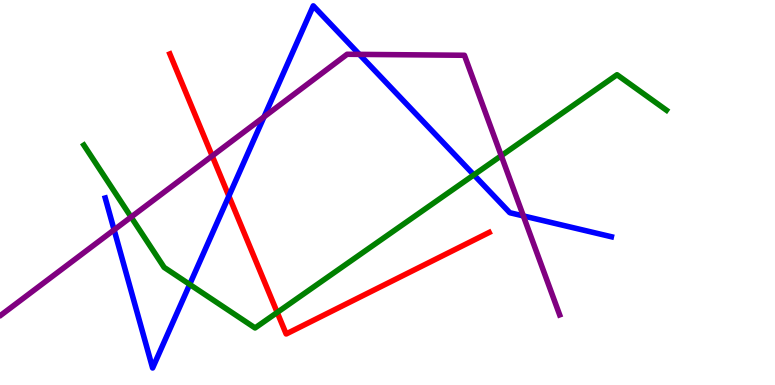[{'lines': ['blue', 'red'], 'intersections': [{'x': 2.95, 'y': 4.91}]}, {'lines': ['green', 'red'], 'intersections': [{'x': 3.58, 'y': 1.88}]}, {'lines': ['purple', 'red'], 'intersections': [{'x': 2.74, 'y': 5.95}]}, {'lines': ['blue', 'green'], 'intersections': [{'x': 2.45, 'y': 2.61}, {'x': 6.11, 'y': 5.46}]}, {'lines': ['blue', 'purple'], 'intersections': [{'x': 1.47, 'y': 4.03}, {'x': 3.41, 'y': 6.96}, {'x': 4.64, 'y': 8.59}, {'x': 6.75, 'y': 4.39}]}, {'lines': ['green', 'purple'], 'intersections': [{'x': 1.69, 'y': 4.36}, {'x': 6.47, 'y': 5.96}]}]